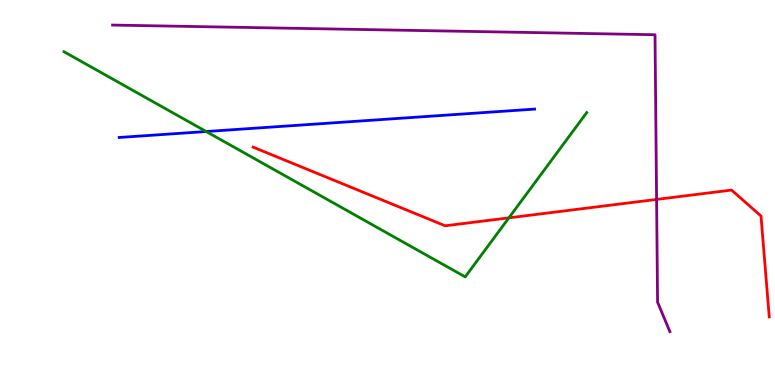[{'lines': ['blue', 'red'], 'intersections': []}, {'lines': ['green', 'red'], 'intersections': [{'x': 6.57, 'y': 4.34}]}, {'lines': ['purple', 'red'], 'intersections': [{'x': 8.47, 'y': 4.82}]}, {'lines': ['blue', 'green'], 'intersections': [{'x': 2.66, 'y': 6.58}]}, {'lines': ['blue', 'purple'], 'intersections': []}, {'lines': ['green', 'purple'], 'intersections': []}]